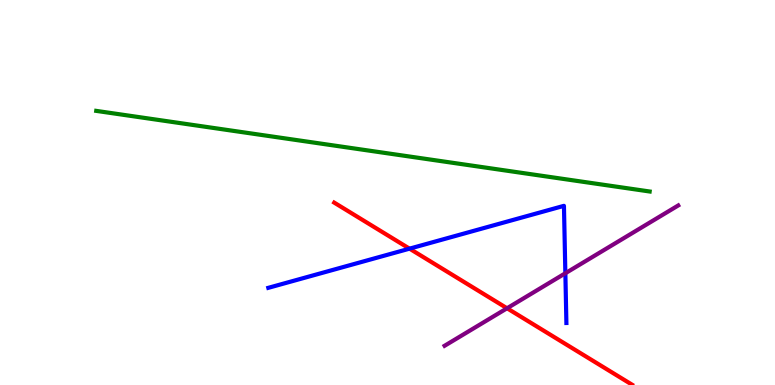[{'lines': ['blue', 'red'], 'intersections': [{'x': 5.28, 'y': 3.54}]}, {'lines': ['green', 'red'], 'intersections': []}, {'lines': ['purple', 'red'], 'intersections': [{'x': 6.54, 'y': 1.99}]}, {'lines': ['blue', 'green'], 'intersections': []}, {'lines': ['blue', 'purple'], 'intersections': [{'x': 7.29, 'y': 2.9}]}, {'lines': ['green', 'purple'], 'intersections': []}]